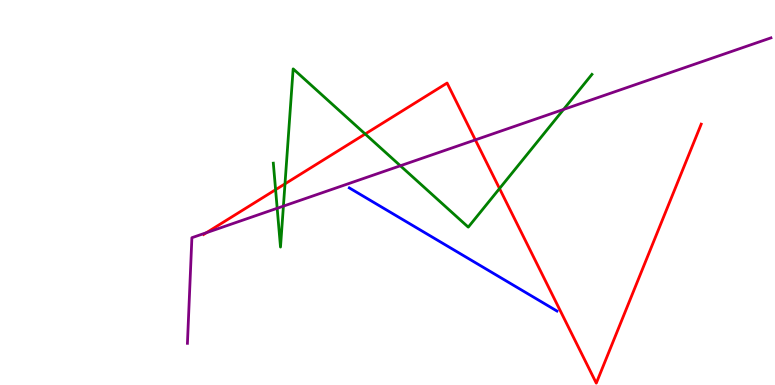[{'lines': ['blue', 'red'], 'intersections': []}, {'lines': ['green', 'red'], 'intersections': [{'x': 3.56, 'y': 5.07}, {'x': 3.68, 'y': 5.22}, {'x': 4.71, 'y': 6.52}, {'x': 6.45, 'y': 5.1}]}, {'lines': ['purple', 'red'], 'intersections': [{'x': 2.66, 'y': 3.96}, {'x': 6.13, 'y': 6.37}]}, {'lines': ['blue', 'green'], 'intersections': []}, {'lines': ['blue', 'purple'], 'intersections': []}, {'lines': ['green', 'purple'], 'intersections': [{'x': 3.58, 'y': 4.59}, {'x': 3.66, 'y': 4.65}, {'x': 5.17, 'y': 5.69}, {'x': 7.27, 'y': 7.16}]}]